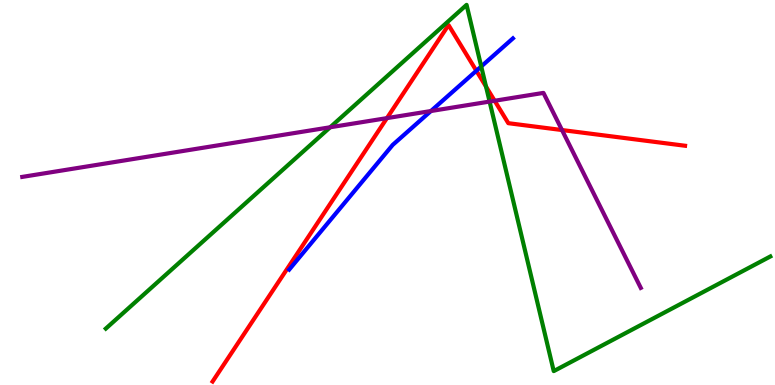[{'lines': ['blue', 'red'], 'intersections': [{'x': 6.15, 'y': 8.16}]}, {'lines': ['green', 'red'], 'intersections': [{'x': 6.27, 'y': 7.75}]}, {'lines': ['purple', 'red'], 'intersections': [{'x': 4.99, 'y': 6.93}, {'x': 6.38, 'y': 7.38}, {'x': 7.25, 'y': 6.62}]}, {'lines': ['blue', 'green'], 'intersections': [{'x': 6.21, 'y': 8.27}]}, {'lines': ['blue', 'purple'], 'intersections': [{'x': 5.56, 'y': 7.12}]}, {'lines': ['green', 'purple'], 'intersections': [{'x': 4.26, 'y': 6.69}, {'x': 6.32, 'y': 7.36}]}]